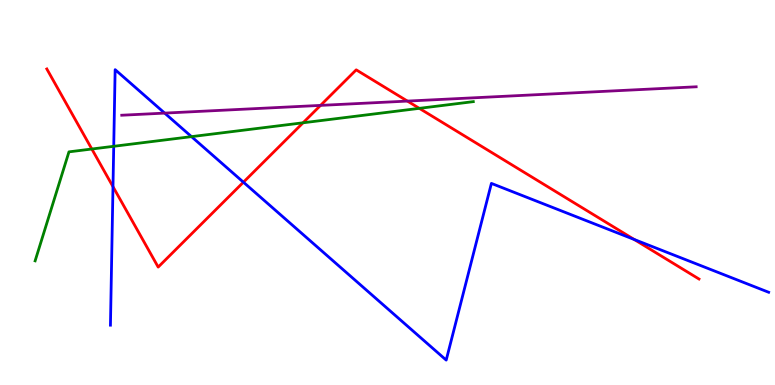[{'lines': ['blue', 'red'], 'intersections': [{'x': 1.46, 'y': 5.15}, {'x': 3.14, 'y': 5.27}, {'x': 8.18, 'y': 3.78}]}, {'lines': ['green', 'red'], 'intersections': [{'x': 1.18, 'y': 6.13}, {'x': 3.91, 'y': 6.81}, {'x': 5.41, 'y': 7.19}]}, {'lines': ['purple', 'red'], 'intersections': [{'x': 4.14, 'y': 7.26}, {'x': 5.26, 'y': 7.37}]}, {'lines': ['blue', 'green'], 'intersections': [{'x': 1.47, 'y': 6.2}, {'x': 2.47, 'y': 6.45}]}, {'lines': ['blue', 'purple'], 'intersections': [{'x': 2.12, 'y': 7.06}]}, {'lines': ['green', 'purple'], 'intersections': []}]